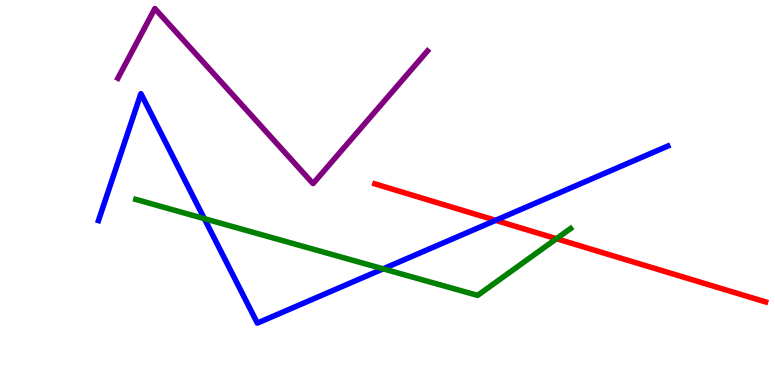[{'lines': ['blue', 'red'], 'intersections': [{'x': 6.39, 'y': 4.28}]}, {'lines': ['green', 'red'], 'intersections': [{'x': 7.18, 'y': 3.8}]}, {'lines': ['purple', 'red'], 'intersections': []}, {'lines': ['blue', 'green'], 'intersections': [{'x': 2.64, 'y': 4.32}, {'x': 4.94, 'y': 3.02}]}, {'lines': ['blue', 'purple'], 'intersections': []}, {'lines': ['green', 'purple'], 'intersections': []}]